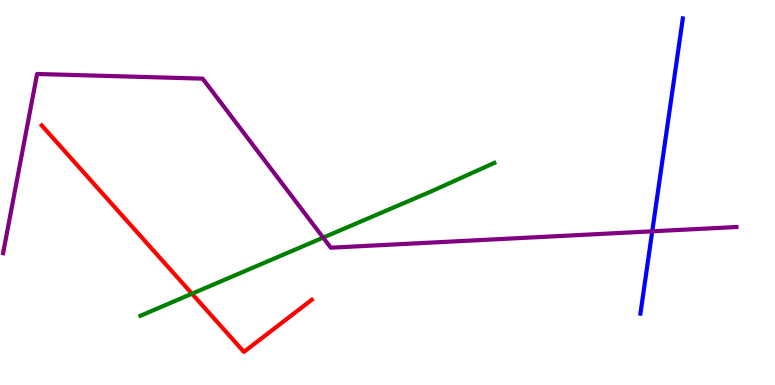[{'lines': ['blue', 'red'], 'intersections': []}, {'lines': ['green', 'red'], 'intersections': [{'x': 2.48, 'y': 2.37}]}, {'lines': ['purple', 'red'], 'intersections': []}, {'lines': ['blue', 'green'], 'intersections': []}, {'lines': ['blue', 'purple'], 'intersections': [{'x': 8.42, 'y': 3.99}]}, {'lines': ['green', 'purple'], 'intersections': [{'x': 4.17, 'y': 3.83}]}]